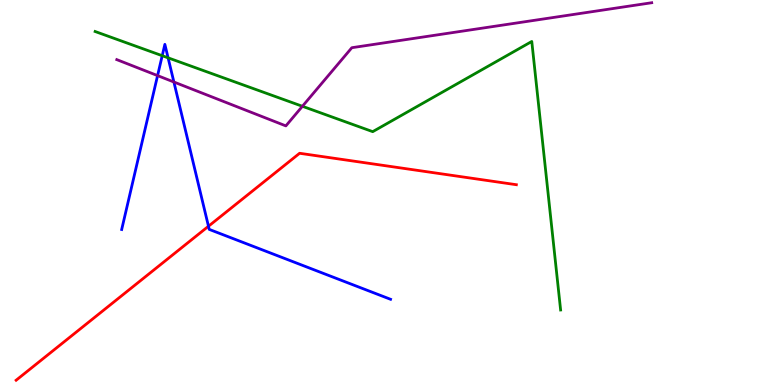[{'lines': ['blue', 'red'], 'intersections': [{'x': 2.69, 'y': 4.12}]}, {'lines': ['green', 'red'], 'intersections': []}, {'lines': ['purple', 'red'], 'intersections': []}, {'lines': ['blue', 'green'], 'intersections': [{'x': 2.09, 'y': 8.55}, {'x': 2.17, 'y': 8.5}]}, {'lines': ['blue', 'purple'], 'intersections': [{'x': 2.03, 'y': 8.04}, {'x': 2.24, 'y': 7.87}]}, {'lines': ['green', 'purple'], 'intersections': [{'x': 3.9, 'y': 7.24}]}]